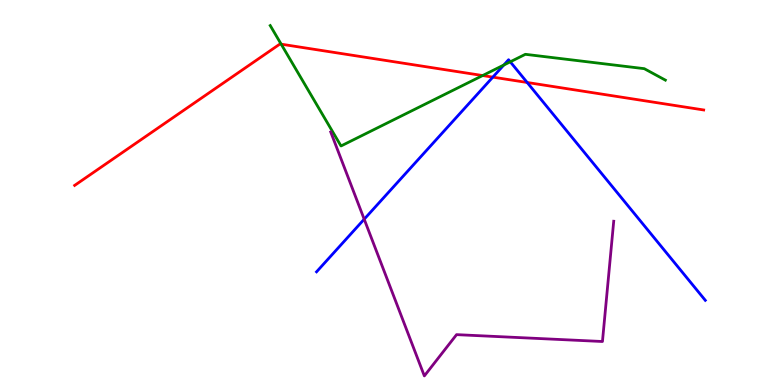[{'lines': ['blue', 'red'], 'intersections': [{'x': 6.36, 'y': 8.0}, {'x': 6.8, 'y': 7.86}]}, {'lines': ['green', 'red'], 'intersections': [{'x': 3.63, 'y': 8.85}, {'x': 6.23, 'y': 8.04}]}, {'lines': ['purple', 'red'], 'intersections': []}, {'lines': ['blue', 'green'], 'intersections': [{'x': 6.5, 'y': 8.31}, {'x': 6.58, 'y': 8.39}]}, {'lines': ['blue', 'purple'], 'intersections': [{'x': 4.7, 'y': 4.31}]}, {'lines': ['green', 'purple'], 'intersections': []}]